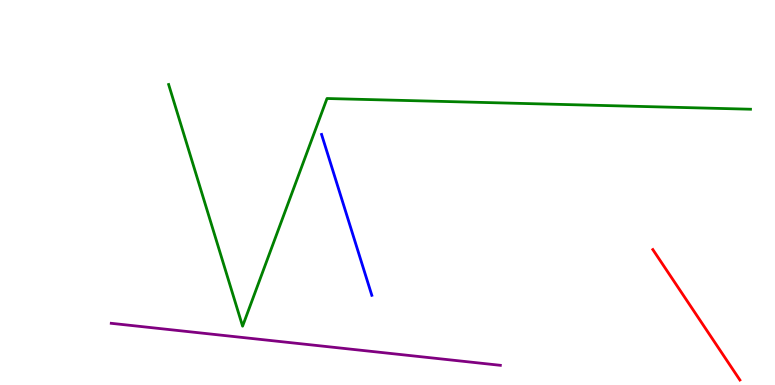[{'lines': ['blue', 'red'], 'intersections': []}, {'lines': ['green', 'red'], 'intersections': []}, {'lines': ['purple', 'red'], 'intersections': []}, {'lines': ['blue', 'green'], 'intersections': []}, {'lines': ['blue', 'purple'], 'intersections': []}, {'lines': ['green', 'purple'], 'intersections': []}]